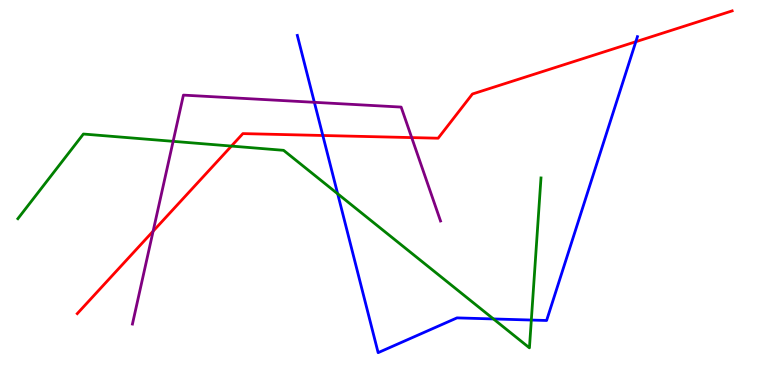[{'lines': ['blue', 'red'], 'intersections': [{'x': 4.17, 'y': 6.48}, {'x': 8.2, 'y': 8.92}]}, {'lines': ['green', 'red'], 'intersections': [{'x': 2.99, 'y': 6.21}]}, {'lines': ['purple', 'red'], 'intersections': [{'x': 1.98, 'y': 4.0}, {'x': 5.31, 'y': 6.43}]}, {'lines': ['blue', 'green'], 'intersections': [{'x': 4.36, 'y': 4.97}, {'x': 6.37, 'y': 1.72}, {'x': 6.86, 'y': 1.69}]}, {'lines': ['blue', 'purple'], 'intersections': [{'x': 4.06, 'y': 7.34}]}, {'lines': ['green', 'purple'], 'intersections': [{'x': 2.23, 'y': 6.33}]}]